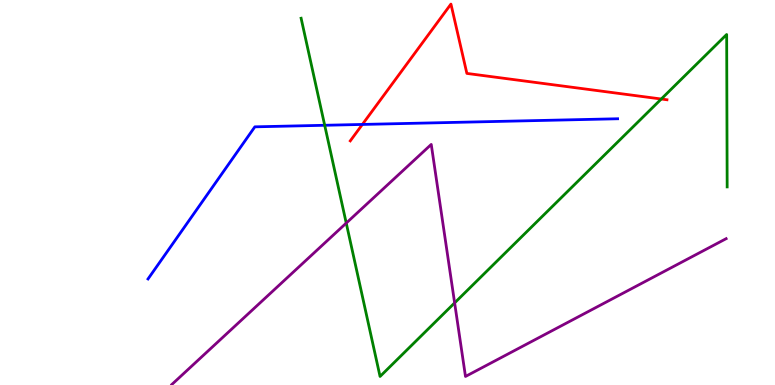[{'lines': ['blue', 'red'], 'intersections': [{'x': 4.68, 'y': 6.77}]}, {'lines': ['green', 'red'], 'intersections': [{'x': 8.53, 'y': 7.43}]}, {'lines': ['purple', 'red'], 'intersections': []}, {'lines': ['blue', 'green'], 'intersections': [{'x': 4.19, 'y': 6.75}]}, {'lines': ['blue', 'purple'], 'intersections': []}, {'lines': ['green', 'purple'], 'intersections': [{'x': 4.47, 'y': 4.21}, {'x': 5.87, 'y': 2.13}]}]